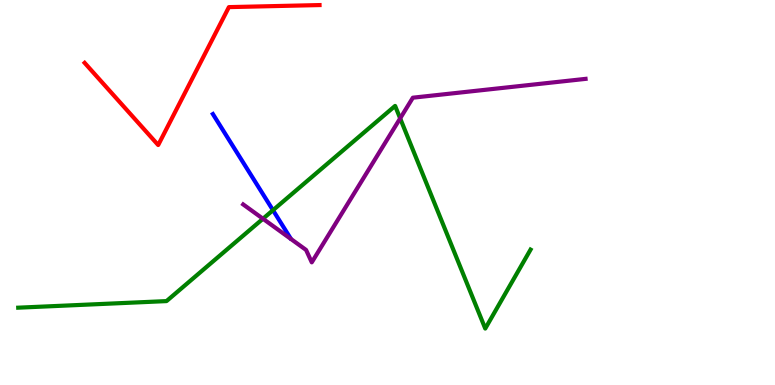[{'lines': ['blue', 'red'], 'intersections': []}, {'lines': ['green', 'red'], 'intersections': []}, {'lines': ['purple', 'red'], 'intersections': []}, {'lines': ['blue', 'green'], 'intersections': [{'x': 3.52, 'y': 4.54}]}, {'lines': ['blue', 'purple'], 'intersections': []}, {'lines': ['green', 'purple'], 'intersections': [{'x': 3.39, 'y': 4.32}, {'x': 5.16, 'y': 6.93}]}]